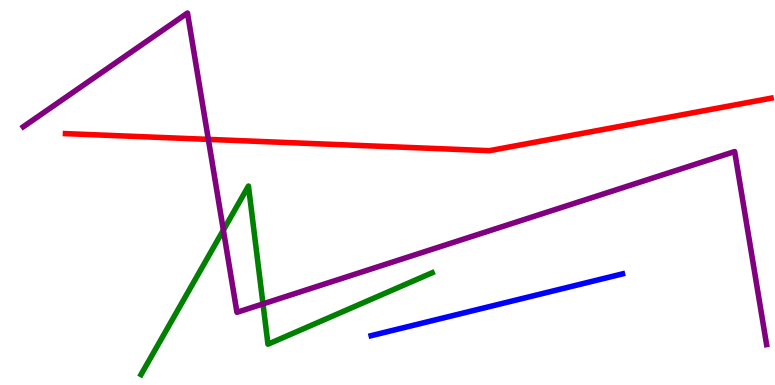[{'lines': ['blue', 'red'], 'intersections': []}, {'lines': ['green', 'red'], 'intersections': []}, {'lines': ['purple', 'red'], 'intersections': [{'x': 2.69, 'y': 6.38}]}, {'lines': ['blue', 'green'], 'intersections': []}, {'lines': ['blue', 'purple'], 'intersections': []}, {'lines': ['green', 'purple'], 'intersections': [{'x': 2.88, 'y': 4.02}, {'x': 3.39, 'y': 2.11}]}]